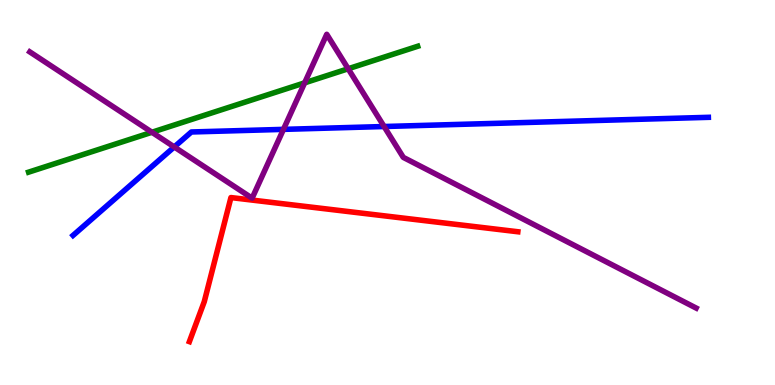[{'lines': ['blue', 'red'], 'intersections': []}, {'lines': ['green', 'red'], 'intersections': []}, {'lines': ['purple', 'red'], 'intersections': []}, {'lines': ['blue', 'green'], 'intersections': []}, {'lines': ['blue', 'purple'], 'intersections': [{'x': 2.25, 'y': 6.18}, {'x': 3.66, 'y': 6.64}, {'x': 4.96, 'y': 6.71}]}, {'lines': ['green', 'purple'], 'intersections': [{'x': 1.96, 'y': 6.56}, {'x': 3.93, 'y': 7.85}, {'x': 4.49, 'y': 8.21}]}]